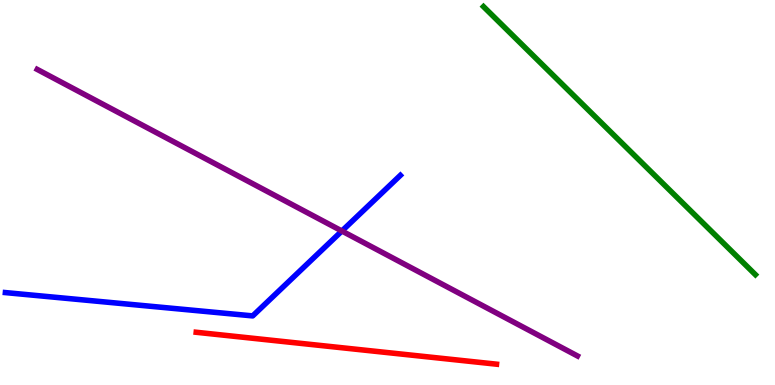[{'lines': ['blue', 'red'], 'intersections': []}, {'lines': ['green', 'red'], 'intersections': []}, {'lines': ['purple', 'red'], 'intersections': []}, {'lines': ['blue', 'green'], 'intersections': []}, {'lines': ['blue', 'purple'], 'intersections': [{'x': 4.41, 'y': 4.0}]}, {'lines': ['green', 'purple'], 'intersections': []}]